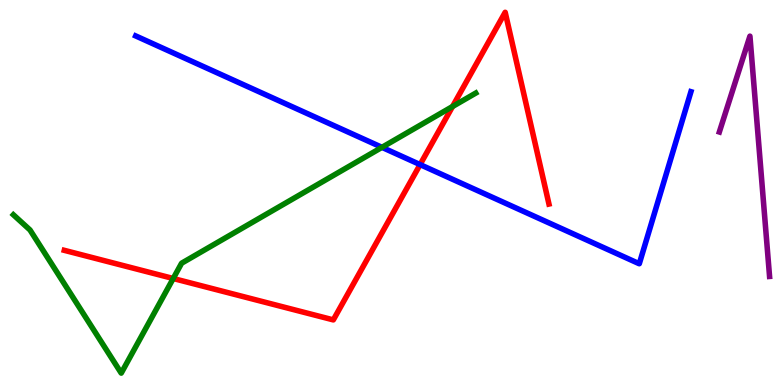[{'lines': ['blue', 'red'], 'intersections': [{'x': 5.42, 'y': 5.72}]}, {'lines': ['green', 'red'], 'intersections': [{'x': 2.23, 'y': 2.77}, {'x': 5.84, 'y': 7.23}]}, {'lines': ['purple', 'red'], 'intersections': []}, {'lines': ['blue', 'green'], 'intersections': [{'x': 4.93, 'y': 6.17}]}, {'lines': ['blue', 'purple'], 'intersections': []}, {'lines': ['green', 'purple'], 'intersections': []}]